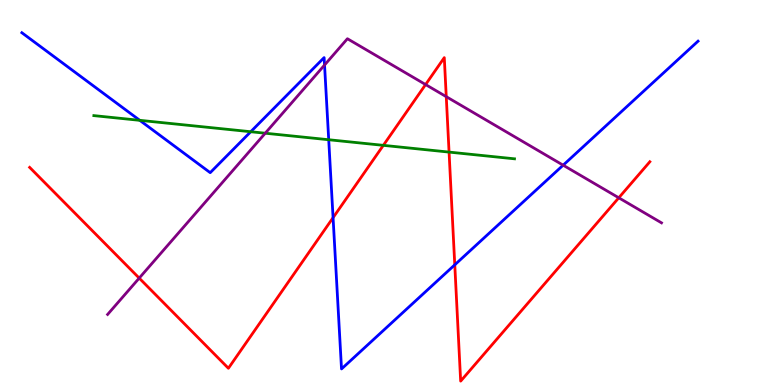[{'lines': ['blue', 'red'], 'intersections': [{'x': 4.3, 'y': 4.35}, {'x': 5.87, 'y': 3.12}]}, {'lines': ['green', 'red'], 'intersections': [{'x': 4.95, 'y': 6.22}, {'x': 5.79, 'y': 6.05}]}, {'lines': ['purple', 'red'], 'intersections': [{'x': 1.8, 'y': 2.78}, {'x': 5.49, 'y': 7.8}, {'x': 5.76, 'y': 7.49}, {'x': 7.98, 'y': 4.86}]}, {'lines': ['blue', 'green'], 'intersections': [{'x': 1.8, 'y': 6.87}, {'x': 3.24, 'y': 6.58}, {'x': 4.24, 'y': 6.37}]}, {'lines': ['blue', 'purple'], 'intersections': [{'x': 4.19, 'y': 8.31}, {'x': 7.27, 'y': 5.71}]}, {'lines': ['green', 'purple'], 'intersections': [{'x': 3.42, 'y': 6.54}]}]